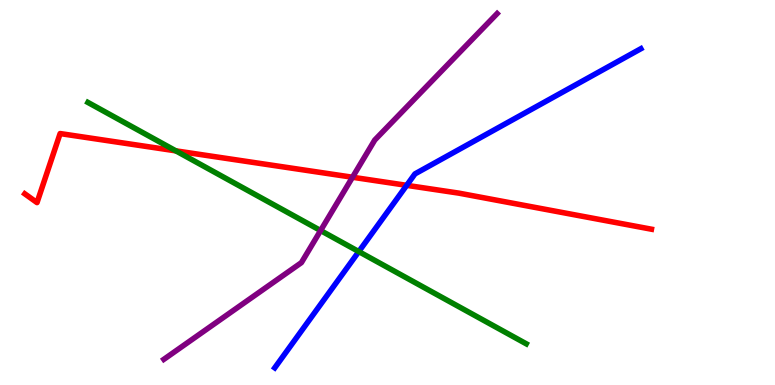[{'lines': ['blue', 'red'], 'intersections': [{'x': 5.25, 'y': 5.19}]}, {'lines': ['green', 'red'], 'intersections': [{'x': 2.27, 'y': 6.08}]}, {'lines': ['purple', 'red'], 'intersections': [{'x': 4.55, 'y': 5.4}]}, {'lines': ['blue', 'green'], 'intersections': [{'x': 4.63, 'y': 3.47}]}, {'lines': ['blue', 'purple'], 'intersections': []}, {'lines': ['green', 'purple'], 'intersections': [{'x': 4.14, 'y': 4.01}]}]